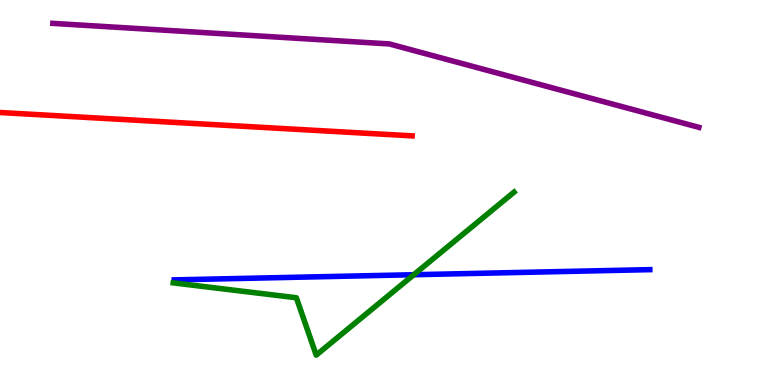[{'lines': ['blue', 'red'], 'intersections': []}, {'lines': ['green', 'red'], 'intersections': []}, {'lines': ['purple', 'red'], 'intersections': []}, {'lines': ['blue', 'green'], 'intersections': [{'x': 5.34, 'y': 2.86}]}, {'lines': ['blue', 'purple'], 'intersections': []}, {'lines': ['green', 'purple'], 'intersections': []}]